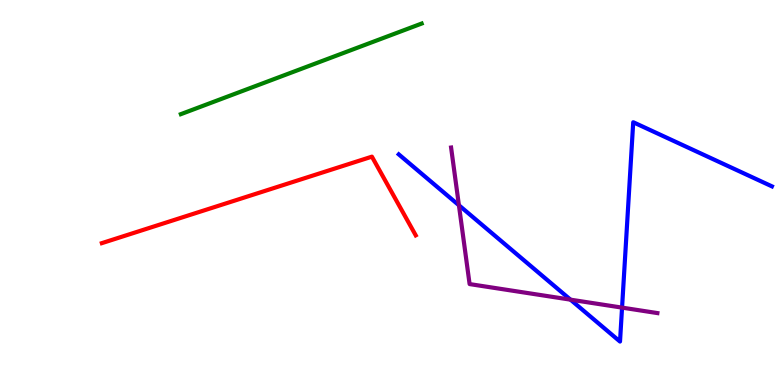[{'lines': ['blue', 'red'], 'intersections': []}, {'lines': ['green', 'red'], 'intersections': []}, {'lines': ['purple', 'red'], 'intersections': []}, {'lines': ['blue', 'green'], 'intersections': []}, {'lines': ['blue', 'purple'], 'intersections': [{'x': 5.92, 'y': 4.67}, {'x': 7.36, 'y': 2.22}, {'x': 8.03, 'y': 2.01}]}, {'lines': ['green', 'purple'], 'intersections': []}]